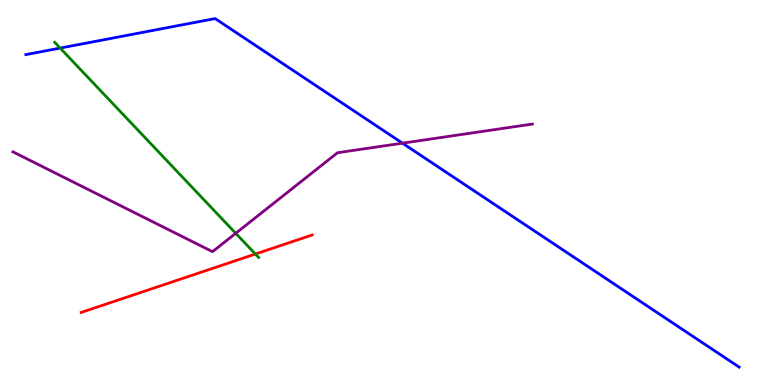[{'lines': ['blue', 'red'], 'intersections': []}, {'lines': ['green', 'red'], 'intersections': [{'x': 3.3, 'y': 3.4}]}, {'lines': ['purple', 'red'], 'intersections': []}, {'lines': ['blue', 'green'], 'intersections': [{'x': 0.776, 'y': 8.75}]}, {'lines': ['blue', 'purple'], 'intersections': [{'x': 5.19, 'y': 6.28}]}, {'lines': ['green', 'purple'], 'intersections': [{'x': 3.04, 'y': 3.94}]}]